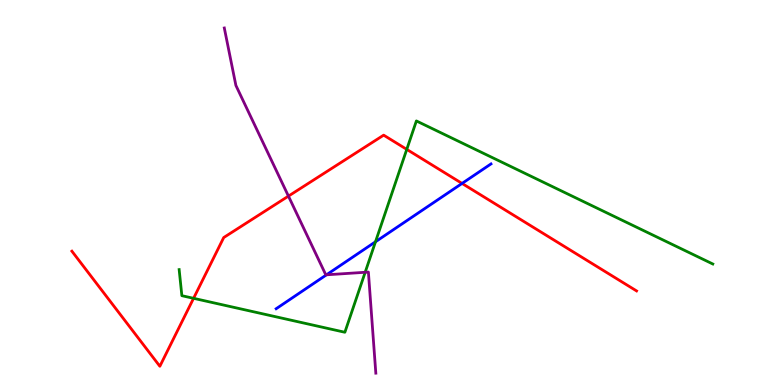[{'lines': ['blue', 'red'], 'intersections': [{'x': 5.96, 'y': 5.24}]}, {'lines': ['green', 'red'], 'intersections': [{'x': 2.5, 'y': 2.25}, {'x': 5.25, 'y': 6.12}]}, {'lines': ['purple', 'red'], 'intersections': [{'x': 3.72, 'y': 4.91}]}, {'lines': ['blue', 'green'], 'intersections': [{'x': 4.85, 'y': 3.72}]}, {'lines': ['blue', 'purple'], 'intersections': [{'x': 4.21, 'y': 2.86}]}, {'lines': ['green', 'purple'], 'intersections': [{'x': 4.71, 'y': 2.93}]}]